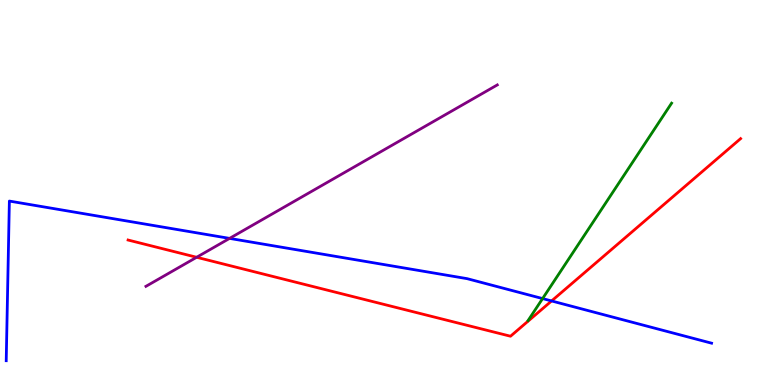[{'lines': ['blue', 'red'], 'intersections': [{'x': 7.12, 'y': 2.18}]}, {'lines': ['green', 'red'], 'intersections': []}, {'lines': ['purple', 'red'], 'intersections': [{'x': 2.54, 'y': 3.32}]}, {'lines': ['blue', 'green'], 'intersections': [{'x': 7.0, 'y': 2.24}]}, {'lines': ['blue', 'purple'], 'intersections': [{'x': 2.96, 'y': 3.81}]}, {'lines': ['green', 'purple'], 'intersections': []}]